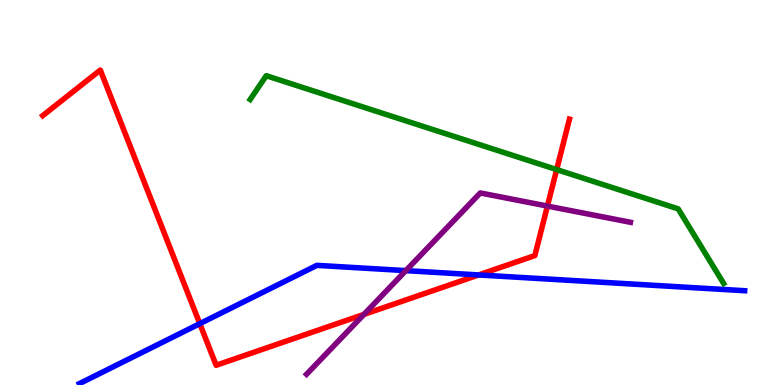[{'lines': ['blue', 'red'], 'intersections': [{'x': 2.58, 'y': 1.59}, {'x': 6.18, 'y': 2.86}]}, {'lines': ['green', 'red'], 'intersections': [{'x': 7.18, 'y': 5.6}]}, {'lines': ['purple', 'red'], 'intersections': [{'x': 4.7, 'y': 1.83}, {'x': 7.06, 'y': 4.65}]}, {'lines': ['blue', 'green'], 'intersections': []}, {'lines': ['blue', 'purple'], 'intersections': [{'x': 5.24, 'y': 2.97}]}, {'lines': ['green', 'purple'], 'intersections': []}]